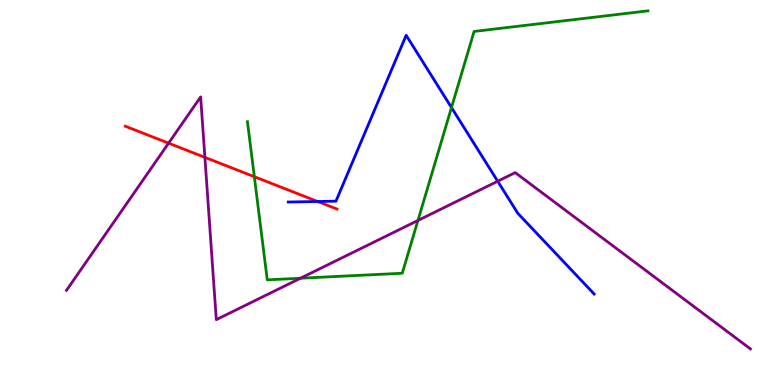[{'lines': ['blue', 'red'], 'intersections': [{'x': 4.1, 'y': 4.77}]}, {'lines': ['green', 'red'], 'intersections': [{'x': 3.28, 'y': 5.41}]}, {'lines': ['purple', 'red'], 'intersections': [{'x': 2.18, 'y': 6.28}, {'x': 2.64, 'y': 5.91}]}, {'lines': ['blue', 'green'], 'intersections': [{'x': 5.83, 'y': 7.21}]}, {'lines': ['blue', 'purple'], 'intersections': [{'x': 6.42, 'y': 5.29}]}, {'lines': ['green', 'purple'], 'intersections': [{'x': 3.88, 'y': 2.77}, {'x': 5.39, 'y': 4.27}]}]